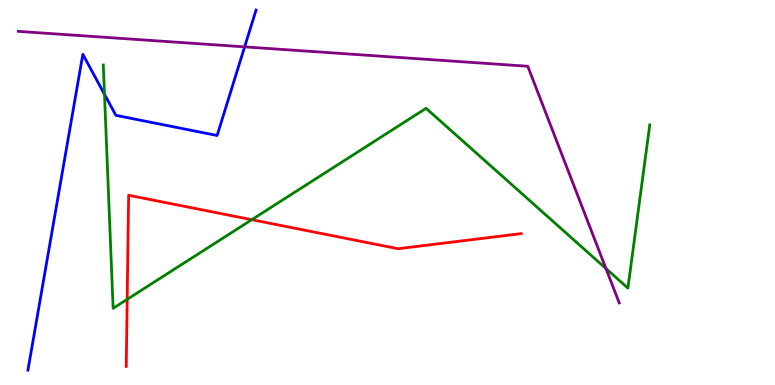[{'lines': ['blue', 'red'], 'intersections': []}, {'lines': ['green', 'red'], 'intersections': [{'x': 1.64, 'y': 2.22}, {'x': 3.25, 'y': 4.29}]}, {'lines': ['purple', 'red'], 'intersections': []}, {'lines': ['blue', 'green'], 'intersections': [{'x': 1.35, 'y': 7.55}]}, {'lines': ['blue', 'purple'], 'intersections': [{'x': 3.16, 'y': 8.78}]}, {'lines': ['green', 'purple'], 'intersections': [{'x': 7.82, 'y': 3.03}]}]